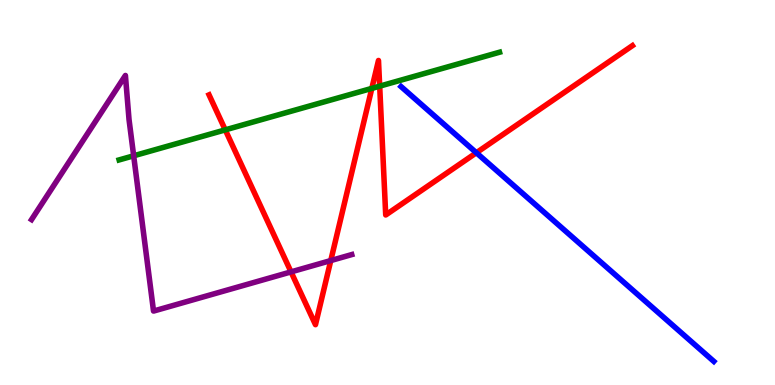[{'lines': ['blue', 'red'], 'intersections': [{'x': 6.15, 'y': 6.03}]}, {'lines': ['green', 'red'], 'intersections': [{'x': 2.91, 'y': 6.63}, {'x': 4.8, 'y': 7.7}, {'x': 4.9, 'y': 7.76}]}, {'lines': ['purple', 'red'], 'intersections': [{'x': 3.76, 'y': 2.94}, {'x': 4.27, 'y': 3.23}]}, {'lines': ['blue', 'green'], 'intersections': []}, {'lines': ['blue', 'purple'], 'intersections': []}, {'lines': ['green', 'purple'], 'intersections': [{'x': 1.72, 'y': 5.95}]}]